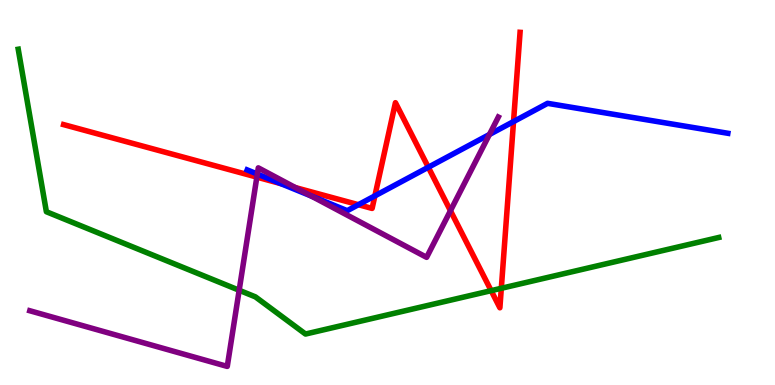[{'lines': ['blue', 'red'], 'intersections': [{'x': 3.63, 'y': 5.23}, {'x': 4.62, 'y': 4.68}, {'x': 4.84, 'y': 4.91}, {'x': 5.53, 'y': 5.66}, {'x': 6.63, 'y': 6.84}]}, {'lines': ['green', 'red'], 'intersections': [{'x': 6.34, 'y': 2.45}, {'x': 6.47, 'y': 2.51}]}, {'lines': ['purple', 'red'], 'intersections': [{'x': 3.31, 'y': 5.4}, {'x': 3.81, 'y': 5.13}, {'x': 5.81, 'y': 4.53}]}, {'lines': ['blue', 'green'], 'intersections': []}, {'lines': ['blue', 'purple'], 'intersections': [{'x': 3.32, 'y': 5.48}, {'x': 4.02, 'y': 4.91}, {'x': 6.32, 'y': 6.51}]}, {'lines': ['green', 'purple'], 'intersections': [{'x': 3.09, 'y': 2.46}]}]